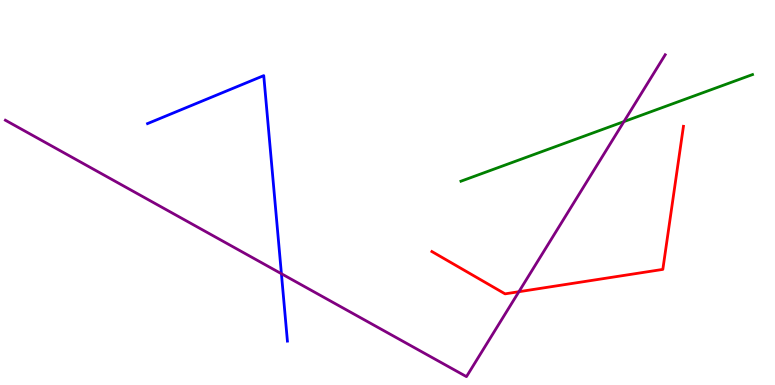[{'lines': ['blue', 'red'], 'intersections': []}, {'lines': ['green', 'red'], 'intersections': []}, {'lines': ['purple', 'red'], 'intersections': [{'x': 6.7, 'y': 2.42}]}, {'lines': ['blue', 'green'], 'intersections': []}, {'lines': ['blue', 'purple'], 'intersections': [{'x': 3.63, 'y': 2.89}]}, {'lines': ['green', 'purple'], 'intersections': [{'x': 8.05, 'y': 6.84}]}]